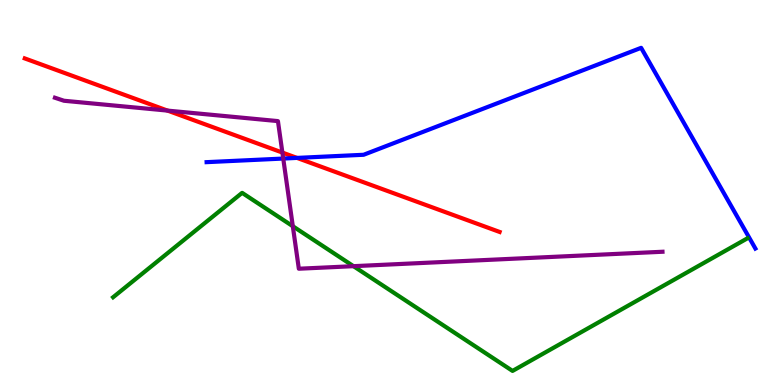[{'lines': ['blue', 'red'], 'intersections': [{'x': 3.83, 'y': 5.9}]}, {'lines': ['green', 'red'], 'intersections': []}, {'lines': ['purple', 'red'], 'intersections': [{'x': 2.16, 'y': 7.13}, {'x': 3.64, 'y': 6.04}]}, {'lines': ['blue', 'green'], 'intersections': []}, {'lines': ['blue', 'purple'], 'intersections': [{'x': 3.65, 'y': 5.88}]}, {'lines': ['green', 'purple'], 'intersections': [{'x': 3.78, 'y': 4.12}, {'x': 4.56, 'y': 3.09}]}]